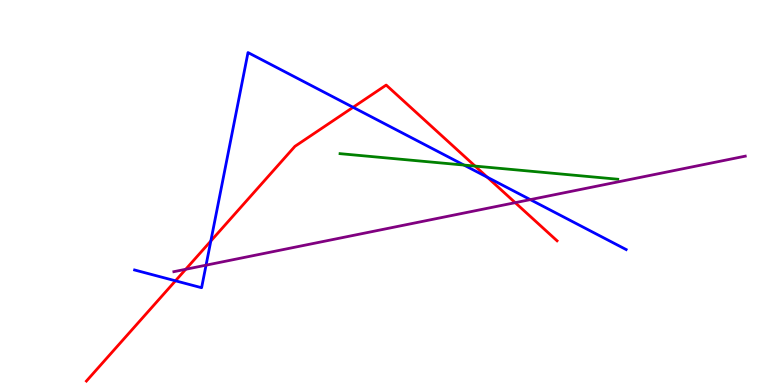[{'lines': ['blue', 'red'], 'intersections': [{'x': 2.26, 'y': 2.71}, {'x': 2.72, 'y': 3.74}, {'x': 4.56, 'y': 7.21}, {'x': 6.29, 'y': 5.4}]}, {'lines': ['green', 'red'], 'intersections': [{'x': 6.13, 'y': 5.69}]}, {'lines': ['purple', 'red'], 'intersections': [{'x': 2.4, 'y': 3.01}, {'x': 6.65, 'y': 4.74}]}, {'lines': ['blue', 'green'], 'intersections': [{'x': 5.99, 'y': 5.71}]}, {'lines': ['blue', 'purple'], 'intersections': [{'x': 2.66, 'y': 3.11}, {'x': 6.84, 'y': 4.82}]}, {'lines': ['green', 'purple'], 'intersections': []}]